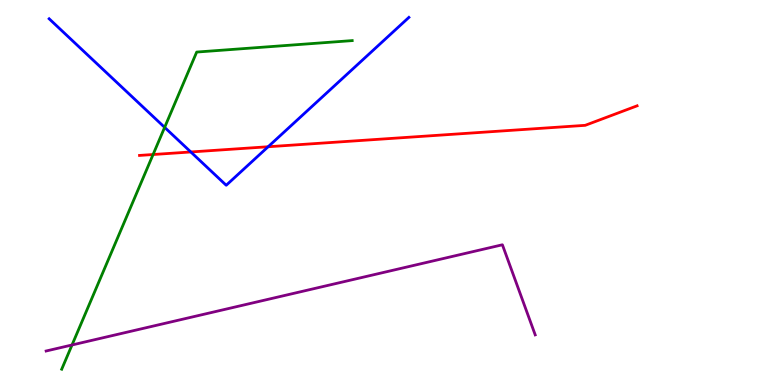[{'lines': ['blue', 'red'], 'intersections': [{'x': 2.46, 'y': 6.05}, {'x': 3.46, 'y': 6.19}]}, {'lines': ['green', 'red'], 'intersections': [{'x': 1.98, 'y': 5.99}]}, {'lines': ['purple', 'red'], 'intersections': []}, {'lines': ['blue', 'green'], 'intersections': [{'x': 2.12, 'y': 6.69}]}, {'lines': ['blue', 'purple'], 'intersections': []}, {'lines': ['green', 'purple'], 'intersections': [{'x': 0.929, 'y': 1.04}]}]